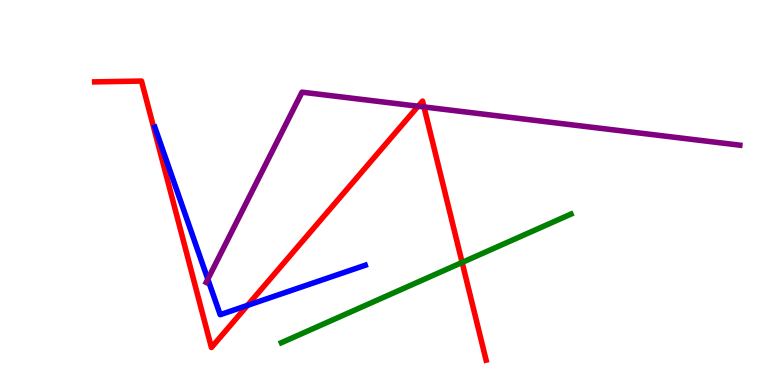[{'lines': ['blue', 'red'], 'intersections': [{'x': 3.19, 'y': 2.07}]}, {'lines': ['green', 'red'], 'intersections': [{'x': 5.96, 'y': 3.18}]}, {'lines': ['purple', 'red'], 'intersections': [{'x': 5.4, 'y': 7.24}, {'x': 5.47, 'y': 7.22}]}, {'lines': ['blue', 'green'], 'intersections': []}, {'lines': ['blue', 'purple'], 'intersections': [{'x': 2.68, 'y': 2.75}]}, {'lines': ['green', 'purple'], 'intersections': []}]